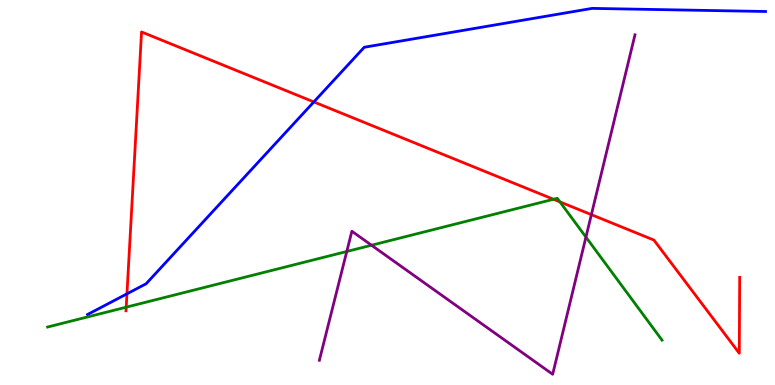[{'lines': ['blue', 'red'], 'intersections': [{'x': 1.64, 'y': 2.37}, {'x': 4.05, 'y': 7.35}]}, {'lines': ['green', 'red'], 'intersections': [{'x': 1.63, 'y': 2.02}, {'x': 7.14, 'y': 4.82}, {'x': 7.23, 'y': 4.76}]}, {'lines': ['purple', 'red'], 'intersections': [{'x': 7.63, 'y': 4.42}]}, {'lines': ['blue', 'green'], 'intersections': []}, {'lines': ['blue', 'purple'], 'intersections': []}, {'lines': ['green', 'purple'], 'intersections': [{'x': 4.47, 'y': 3.47}, {'x': 4.79, 'y': 3.63}, {'x': 7.56, 'y': 3.84}]}]